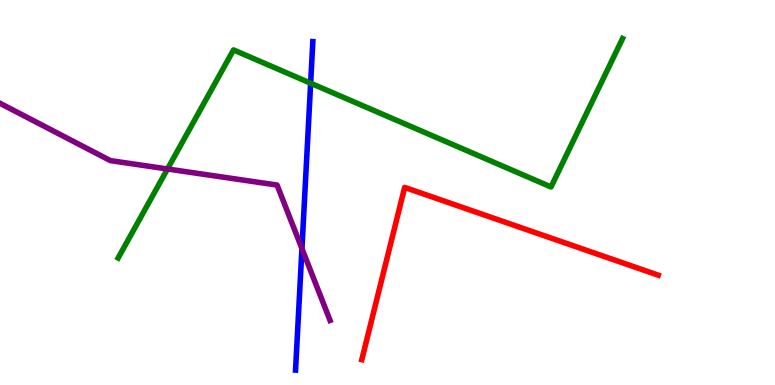[{'lines': ['blue', 'red'], 'intersections': []}, {'lines': ['green', 'red'], 'intersections': []}, {'lines': ['purple', 'red'], 'intersections': []}, {'lines': ['blue', 'green'], 'intersections': [{'x': 4.01, 'y': 7.84}]}, {'lines': ['blue', 'purple'], 'intersections': [{'x': 3.9, 'y': 3.54}]}, {'lines': ['green', 'purple'], 'intersections': [{'x': 2.16, 'y': 5.61}]}]